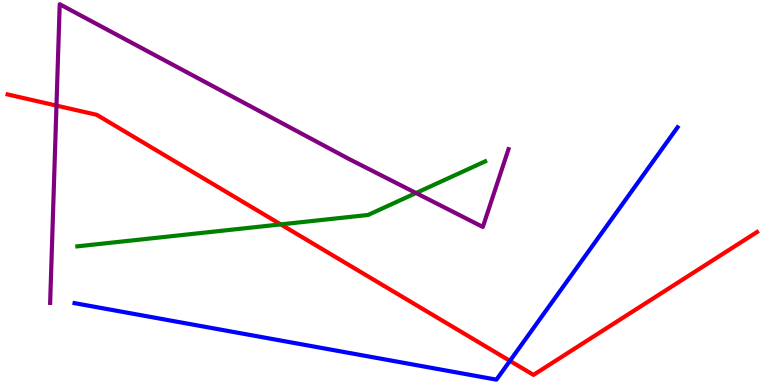[{'lines': ['blue', 'red'], 'intersections': [{'x': 6.58, 'y': 0.627}]}, {'lines': ['green', 'red'], 'intersections': [{'x': 3.62, 'y': 4.17}]}, {'lines': ['purple', 'red'], 'intersections': [{'x': 0.729, 'y': 7.26}]}, {'lines': ['blue', 'green'], 'intersections': []}, {'lines': ['blue', 'purple'], 'intersections': []}, {'lines': ['green', 'purple'], 'intersections': [{'x': 5.37, 'y': 4.99}]}]